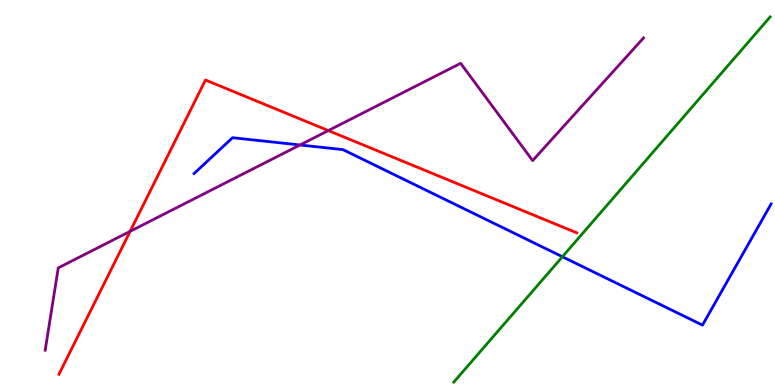[{'lines': ['blue', 'red'], 'intersections': []}, {'lines': ['green', 'red'], 'intersections': []}, {'lines': ['purple', 'red'], 'intersections': [{'x': 1.68, 'y': 3.99}, {'x': 4.24, 'y': 6.61}]}, {'lines': ['blue', 'green'], 'intersections': [{'x': 7.26, 'y': 3.33}]}, {'lines': ['blue', 'purple'], 'intersections': [{'x': 3.87, 'y': 6.23}]}, {'lines': ['green', 'purple'], 'intersections': []}]